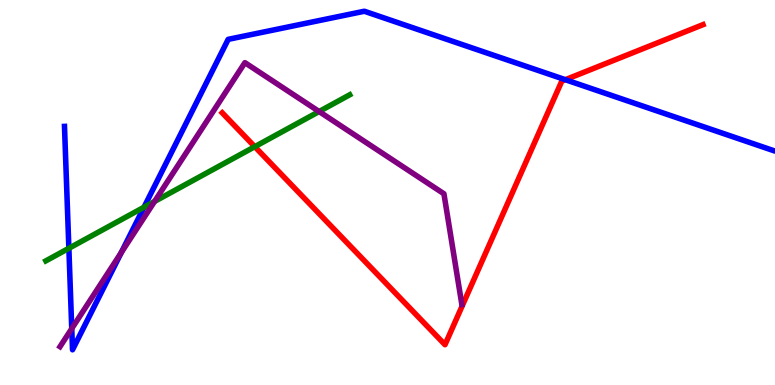[{'lines': ['blue', 'red'], 'intersections': [{'x': 7.29, 'y': 7.93}]}, {'lines': ['green', 'red'], 'intersections': [{'x': 3.29, 'y': 6.19}]}, {'lines': ['purple', 'red'], 'intersections': []}, {'lines': ['blue', 'green'], 'intersections': [{'x': 0.889, 'y': 3.55}, {'x': 1.86, 'y': 4.62}]}, {'lines': ['blue', 'purple'], 'intersections': [{'x': 0.926, 'y': 1.46}, {'x': 1.57, 'y': 3.44}]}, {'lines': ['green', 'purple'], 'intersections': [{'x': 1.99, 'y': 4.77}, {'x': 4.12, 'y': 7.1}]}]